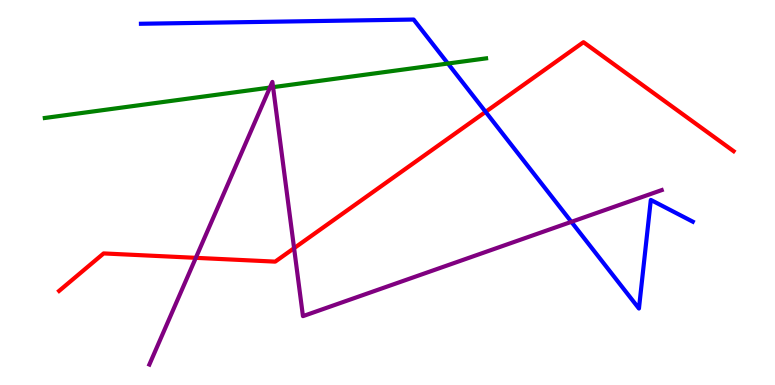[{'lines': ['blue', 'red'], 'intersections': [{'x': 6.27, 'y': 7.09}]}, {'lines': ['green', 'red'], 'intersections': []}, {'lines': ['purple', 'red'], 'intersections': [{'x': 2.53, 'y': 3.3}, {'x': 3.79, 'y': 3.55}]}, {'lines': ['blue', 'green'], 'intersections': [{'x': 5.78, 'y': 8.35}]}, {'lines': ['blue', 'purple'], 'intersections': [{'x': 7.37, 'y': 4.24}]}, {'lines': ['green', 'purple'], 'intersections': [{'x': 3.48, 'y': 7.73}, {'x': 3.52, 'y': 7.74}]}]